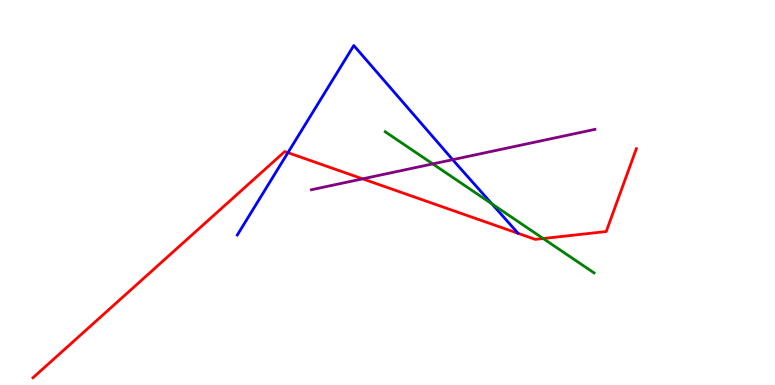[{'lines': ['blue', 'red'], 'intersections': [{'x': 3.72, 'y': 6.03}]}, {'lines': ['green', 'red'], 'intersections': [{'x': 7.01, 'y': 3.8}]}, {'lines': ['purple', 'red'], 'intersections': [{'x': 4.68, 'y': 5.35}]}, {'lines': ['blue', 'green'], 'intersections': [{'x': 6.35, 'y': 4.7}]}, {'lines': ['blue', 'purple'], 'intersections': [{'x': 5.84, 'y': 5.85}]}, {'lines': ['green', 'purple'], 'intersections': [{'x': 5.58, 'y': 5.74}]}]